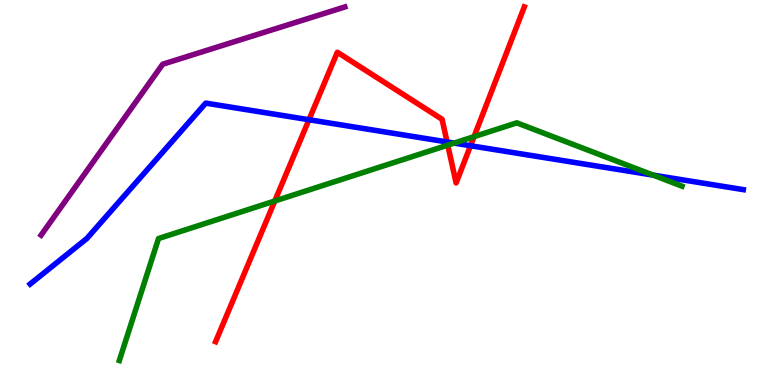[{'lines': ['blue', 'red'], 'intersections': [{'x': 3.99, 'y': 6.89}, {'x': 5.77, 'y': 6.31}, {'x': 6.07, 'y': 6.21}]}, {'lines': ['green', 'red'], 'intersections': [{'x': 3.55, 'y': 4.78}, {'x': 5.78, 'y': 6.23}, {'x': 6.12, 'y': 6.45}]}, {'lines': ['purple', 'red'], 'intersections': []}, {'lines': ['blue', 'green'], 'intersections': [{'x': 5.86, 'y': 6.28}, {'x': 8.43, 'y': 5.45}]}, {'lines': ['blue', 'purple'], 'intersections': []}, {'lines': ['green', 'purple'], 'intersections': []}]